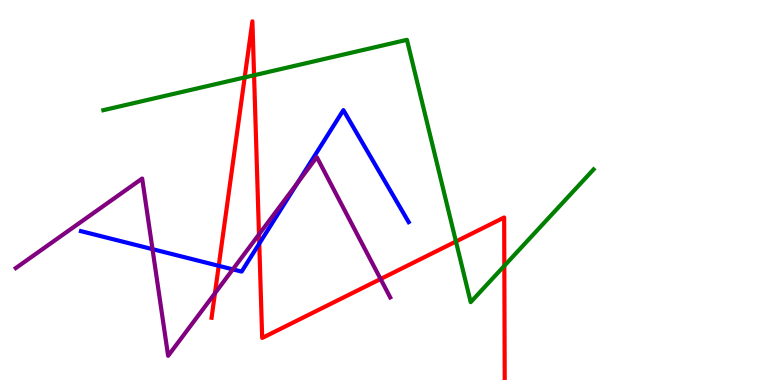[{'lines': ['blue', 'red'], 'intersections': [{'x': 2.82, 'y': 3.1}, {'x': 3.35, 'y': 3.67}]}, {'lines': ['green', 'red'], 'intersections': [{'x': 3.16, 'y': 7.99}, {'x': 3.28, 'y': 8.05}, {'x': 5.88, 'y': 3.73}, {'x': 6.51, 'y': 3.1}]}, {'lines': ['purple', 'red'], 'intersections': [{'x': 2.77, 'y': 2.38}, {'x': 3.34, 'y': 3.91}, {'x': 4.91, 'y': 2.75}]}, {'lines': ['blue', 'green'], 'intersections': []}, {'lines': ['blue', 'purple'], 'intersections': [{'x': 1.97, 'y': 3.53}, {'x': 3.0, 'y': 3.0}, {'x': 3.84, 'y': 5.25}]}, {'lines': ['green', 'purple'], 'intersections': []}]